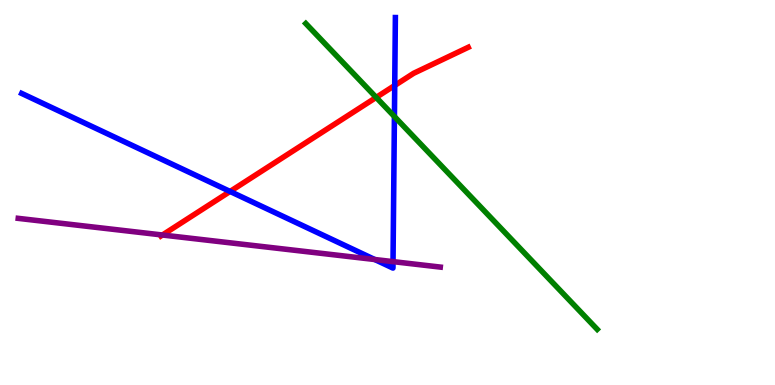[{'lines': ['blue', 'red'], 'intersections': [{'x': 2.97, 'y': 5.03}, {'x': 5.09, 'y': 7.78}]}, {'lines': ['green', 'red'], 'intersections': [{'x': 4.85, 'y': 7.47}]}, {'lines': ['purple', 'red'], 'intersections': [{'x': 2.1, 'y': 3.9}]}, {'lines': ['blue', 'green'], 'intersections': [{'x': 5.09, 'y': 6.97}]}, {'lines': ['blue', 'purple'], 'intersections': [{'x': 4.84, 'y': 3.26}, {'x': 5.07, 'y': 3.2}]}, {'lines': ['green', 'purple'], 'intersections': []}]